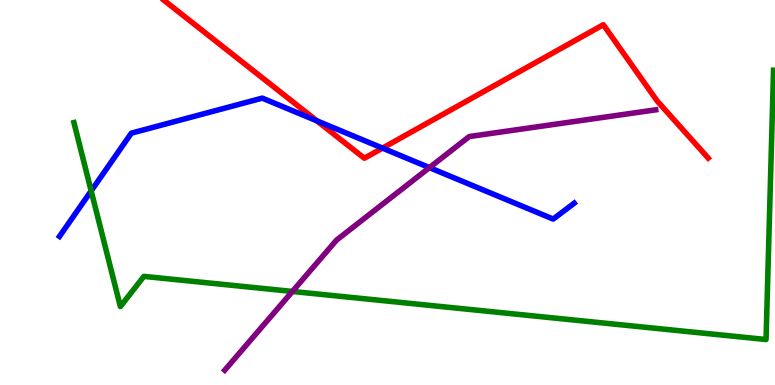[{'lines': ['blue', 'red'], 'intersections': [{'x': 4.09, 'y': 6.86}, {'x': 4.94, 'y': 6.15}]}, {'lines': ['green', 'red'], 'intersections': []}, {'lines': ['purple', 'red'], 'intersections': []}, {'lines': ['blue', 'green'], 'intersections': [{'x': 1.18, 'y': 5.04}]}, {'lines': ['blue', 'purple'], 'intersections': [{'x': 5.54, 'y': 5.65}]}, {'lines': ['green', 'purple'], 'intersections': [{'x': 3.77, 'y': 2.43}]}]